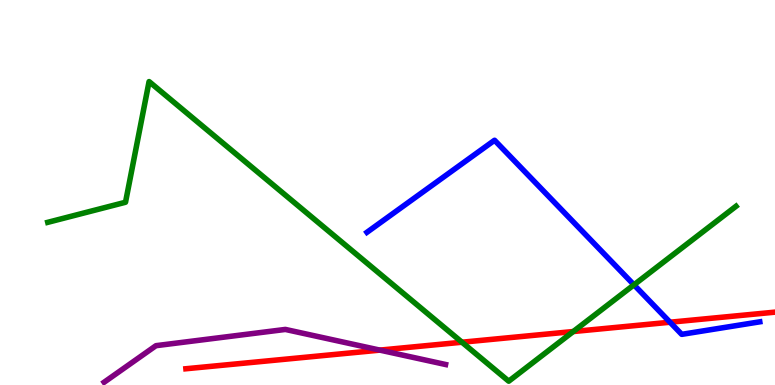[{'lines': ['blue', 'red'], 'intersections': [{'x': 8.65, 'y': 1.63}]}, {'lines': ['green', 'red'], 'intersections': [{'x': 5.96, 'y': 1.11}, {'x': 7.4, 'y': 1.39}]}, {'lines': ['purple', 'red'], 'intersections': [{'x': 4.9, 'y': 0.906}]}, {'lines': ['blue', 'green'], 'intersections': [{'x': 8.18, 'y': 2.6}]}, {'lines': ['blue', 'purple'], 'intersections': []}, {'lines': ['green', 'purple'], 'intersections': []}]